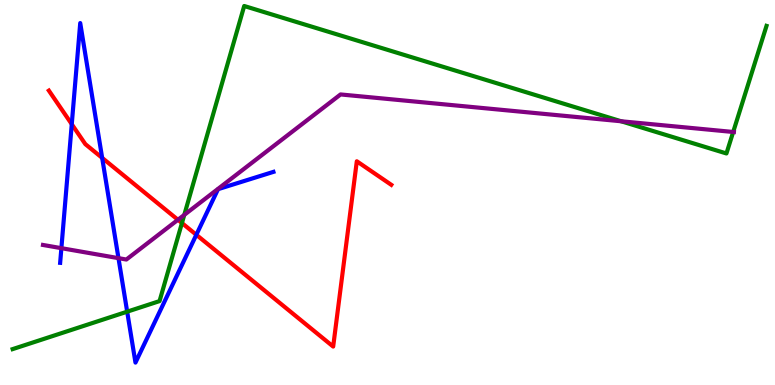[{'lines': ['blue', 'red'], 'intersections': [{'x': 0.926, 'y': 6.77}, {'x': 1.32, 'y': 5.9}, {'x': 2.53, 'y': 3.9}]}, {'lines': ['green', 'red'], 'intersections': [{'x': 2.35, 'y': 4.21}]}, {'lines': ['purple', 'red'], 'intersections': [{'x': 2.3, 'y': 4.29}]}, {'lines': ['blue', 'green'], 'intersections': [{'x': 1.64, 'y': 1.9}]}, {'lines': ['blue', 'purple'], 'intersections': [{'x': 0.792, 'y': 3.55}, {'x': 1.53, 'y': 3.29}]}, {'lines': ['green', 'purple'], 'intersections': [{'x': 2.38, 'y': 4.42}, {'x': 8.02, 'y': 6.85}, {'x': 9.46, 'y': 6.57}]}]